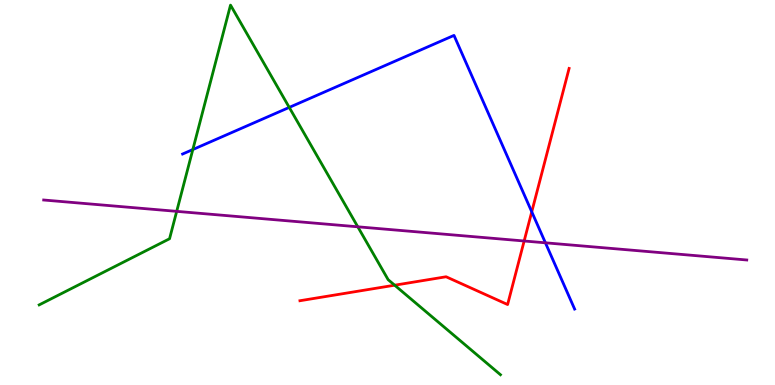[{'lines': ['blue', 'red'], 'intersections': [{'x': 6.86, 'y': 4.5}]}, {'lines': ['green', 'red'], 'intersections': [{'x': 5.09, 'y': 2.59}]}, {'lines': ['purple', 'red'], 'intersections': [{'x': 6.76, 'y': 3.74}]}, {'lines': ['blue', 'green'], 'intersections': [{'x': 2.49, 'y': 6.12}, {'x': 3.73, 'y': 7.21}]}, {'lines': ['blue', 'purple'], 'intersections': [{'x': 7.04, 'y': 3.69}]}, {'lines': ['green', 'purple'], 'intersections': [{'x': 2.28, 'y': 4.51}, {'x': 4.62, 'y': 4.11}]}]